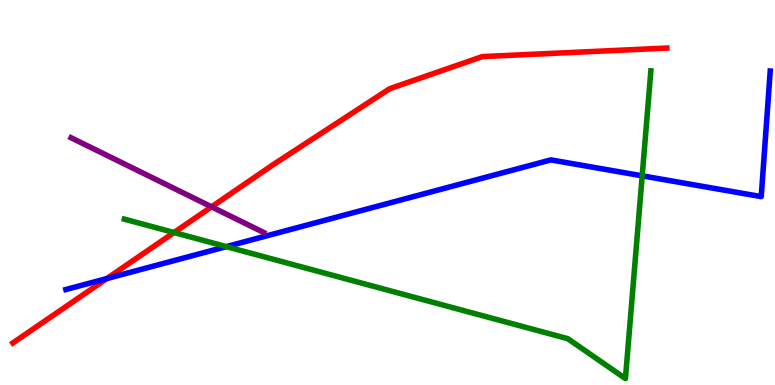[{'lines': ['blue', 'red'], 'intersections': [{'x': 1.38, 'y': 2.76}]}, {'lines': ['green', 'red'], 'intersections': [{'x': 2.25, 'y': 3.96}]}, {'lines': ['purple', 'red'], 'intersections': [{'x': 2.73, 'y': 4.63}]}, {'lines': ['blue', 'green'], 'intersections': [{'x': 2.92, 'y': 3.59}, {'x': 8.29, 'y': 5.43}]}, {'lines': ['blue', 'purple'], 'intersections': []}, {'lines': ['green', 'purple'], 'intersections': []}]